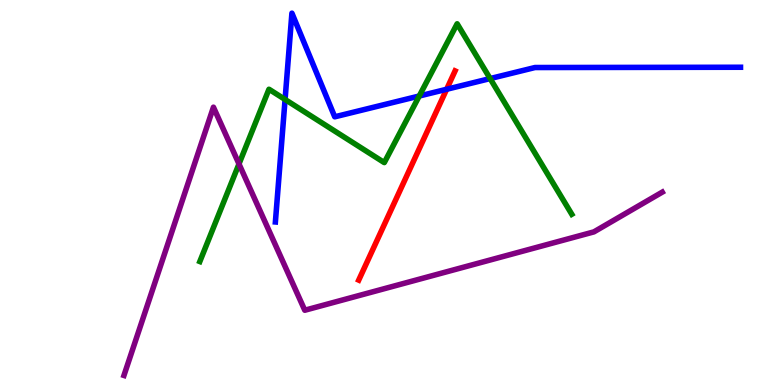[{'lines': ['blue', 'red'], 'intersections': [{'x': 5.76, 'y': 7.68}]}, {'lines': ['green', 'red'], 'intersections': []}, {'lines': ['purple', 'red'], 'intersections': []}, {'lines': ['blue', 'green'], 'intersections': [{'x': 3.68, 'y': 7.42}, {'x': 5.41, 'y': 7.51}, {'x': 6.32, 'y': 7.96}]}, {'lines': ['blue', 'purple'], 'intersections': []}, {'lines': ['green', 'purple'], 'intersections': [{'x': 3.08, 'y': 5.74}]}]